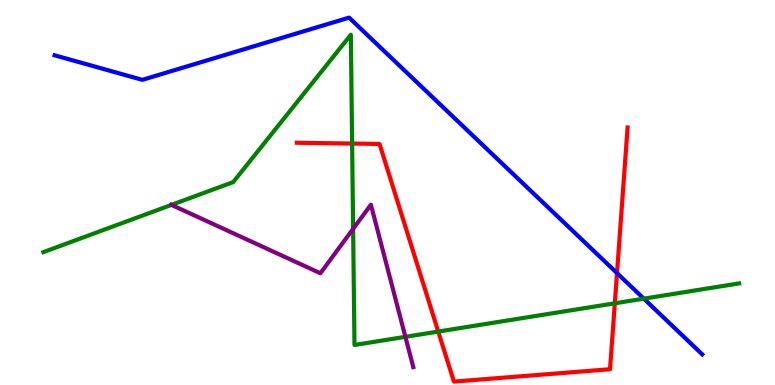[{'lines': ['blue', 'red'], 'intersections': [{'x': 7.96, 'y': 2.91}]}, {'lines': ['green', 'red'], 'intersections': [{'x': 4.54, 'y': 6.27}, {'x': 5.65, 'y': 1.39}, {'x': 7.93, 'y': 2.12}]}, {'lines': ['purple', 'red'], 'intersections': []}, {'lines': ['blue', 'green'], 'intersections': [{'x': 8.31, 'y': 2.24}]}, {'lines': ['blue', 'purple'], 'intersections': []}, {'lines': ['green', 'purple'], 'intersections': [{'x': 2.21, 'y': 4.68}, {'x': 4.56, 'y': 4.06}, {'x': 5.23, 'y': 1.25}]}]